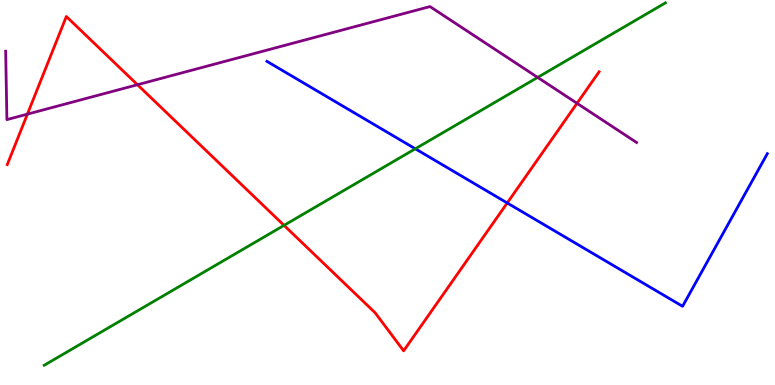[{'lines': ['blue', 'red'], 'intersections': [{'x': 6.54, 'y': 4.73}]}, {'lines': ['green', 'red'], 'intersections': [{'x': 3.67, 'y': 4.15}]}, {'lines': ['purple', 'red'], 'intersections': [{'x': 0.354, 'y': 7.04}, {'x': 1.77, 'y': 7.8}, {'x': 7.45, 'y': 7.32}]}, {'lines': ['blue', 'green'], 'intersections': [{'x': 5.36, 'y': 6.14}]}, {'lines': ['blue', 'purple'], 'intersections': []}, {'lines': ['green', 'purple'], 'intersections': [{'x': 6.94, 'y': 7.99}]}]